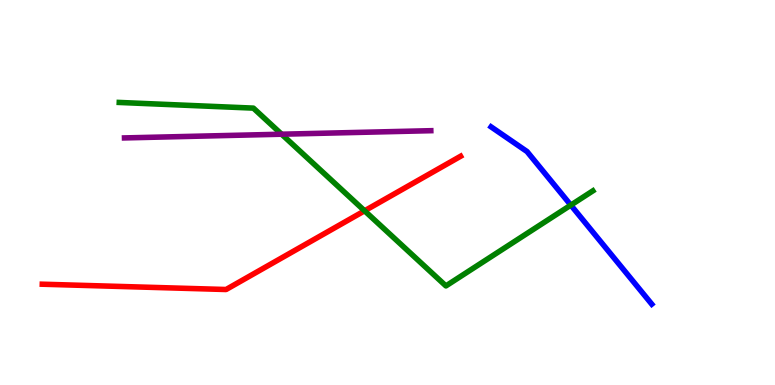[{'lines': ['blue', 'red'], 'intersections': []}, {'lines': ['green', 'red'], 'intersections': [{'x': 4.7, 'y': 4.52}]}, {'lines': ['purple', 'red'], 'intersections': []}, {'lines': ['blue', 'green'], 'intersections': [{'x': 7.37, 'y': 4.67}]}, {'lines': ['blue', 'purple'], 'intersections': []}, {'lines': ['green', 'purple'], 'intersections': [{'x': 3.63, 'y': 6.51}]}]